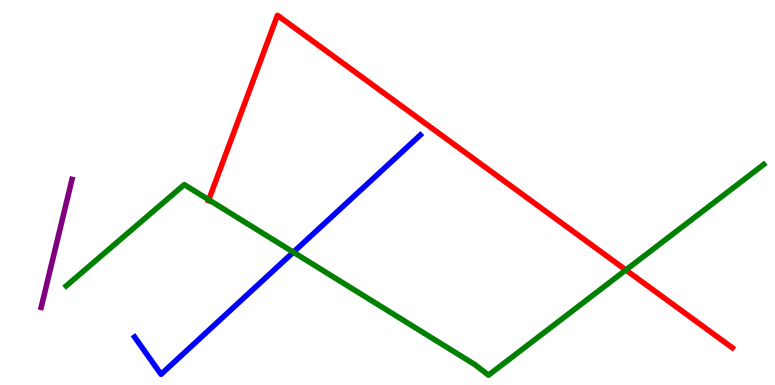[{'lines': ['blue', 'red'], 'intersections': []}, {'lines': ['green', 'red'], 'intersections': [{'x': 2.69, 'y': 4.81}, {'x': 8.08, 'y': 2.99}]}, {'lines': ['purple', 'red'], 'intersections': []}, {'lines': ['blue', 'green'], 'intersections': [{'x': 3.79, 'y': 3.45}]}, {'lines': ['blue', 'purple'], 'intersections': []}, {'lines': ['green', 'purple'], 'intersections': []}]